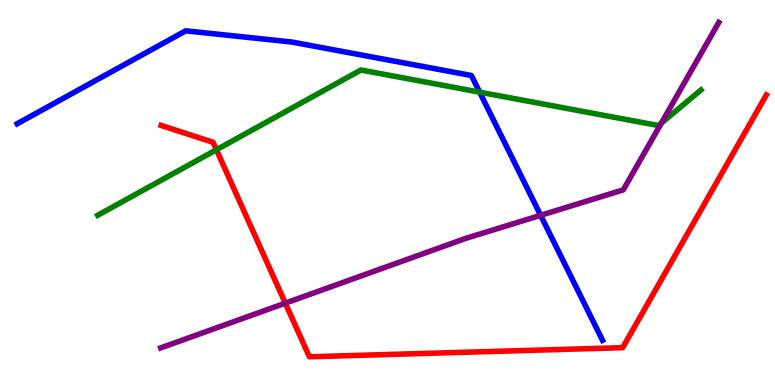[{'lines': ['blue', 'red'], 'intersections': []}, {'lines': ['green', 'red'], 'intersections': [{'x': 2.79, 'y': 6.11}]}, {'lines': ['purple', 'red'], 'intersections': [{'x': 3.68, 'y': 2.13}]}, {'lines': ['blue', 'green'], 'intersections': [{'x': 6.19, 'y': 7.61}]}, {'lines': ['blue', 'purple'], 'intersections': [{'x': 6.98, 'y': 4.41}]}, {'lines': ['green', 'purple'], 'intersections': [{'x': 8.53, 'y': 6.8}]}]